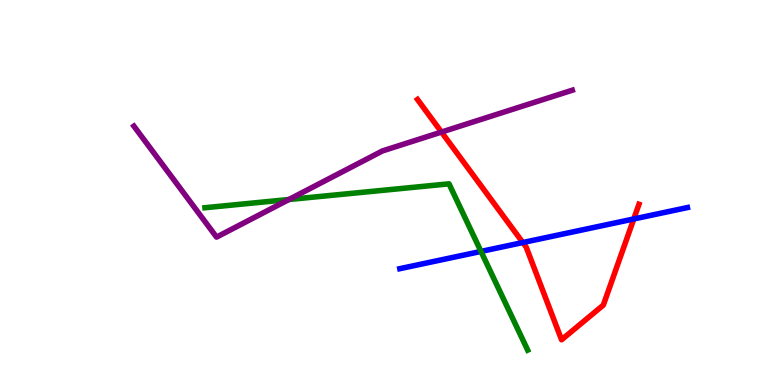[{'lines': ['blue', 'red'], 'intersections': [{'x': 6.75, 'y': 3.7}, {'x': 8.18, 'y': 4.31}]}, {'lines': ['green', 'red'], 'intersections': []}, {'lines': ['purple', 'red'], 'intersections': [{'x': 5.7, 'y': 6.57}]}, {'lines': ['blue', 'green'], 'intersections': [{'x': 6.21, 'y': 3.47}]}, {'lines': ['blue', 'purple'], 'intersections': []}, {'lines': ['green', 'purple'], 'intersections': [{'x': 3.73, 'y': 4.82}]}]